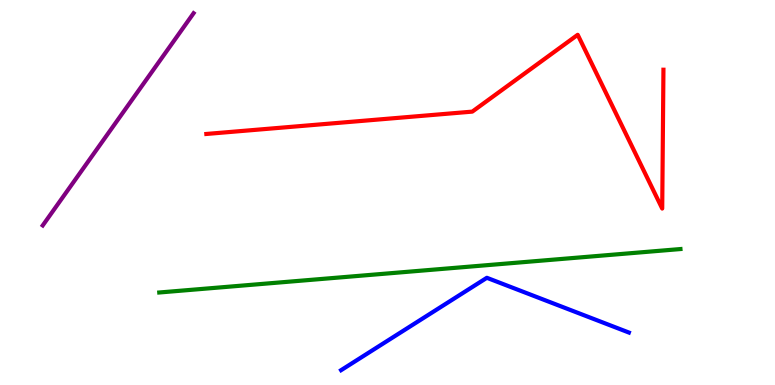[{'lines': ['blue', 'red'], 'intersections': []}, {'lines': ['green', 'red'], 'intersections': []}, {'lines': ['purple', 'red'], 'intersections': []}, {'lines': ['blue', 'green'], 'intersections': []}, {'lines': ['blue', 'purple'], 'intersections': []}, {'lines': ['green', 'purple'], 'intersections': []}]